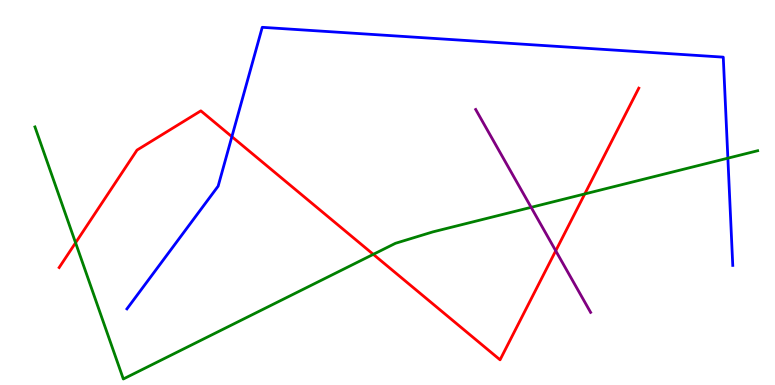[{'lines': ['blue', 'red'], 'intersections': [{'x': 2.99, 'y': 6.45}]}, {'lines': ['green', 'red'], 'intersections': [{'x': 0.975, 'y': 3.69}, {'x': 4.82, 'y': 3.39}, {'x': 7.55, 'y': 4.96}]}, {'lines': ['purple', 'red'], 'intersections': [{'x': 7.17, 'y': 3.49}]}, {'lines': ['blue', 'green'], 'intersections': [{'x': 9.39, 'y': 5.89}]}, {'lines': ['blue', 'purple'], 'intersections': []}, {'lines': ['green', 'purple'], 'intersections': [{'x': 6.85, 'y': 4.61}]}]